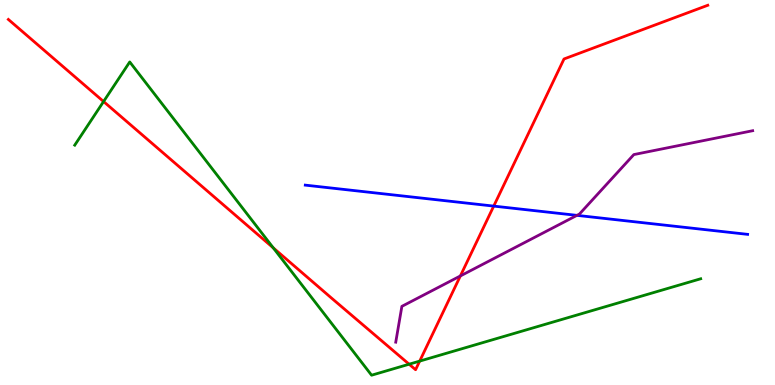[{'lines': ['blue', 'red'], 'intersections': [{'x': 6.37, 'y': 4.65}]}, {'lines': ['green', 'red'], 'intersections': [{'x': 1.34, 'y': 7.36}, {'x': 3.53, 'y': 3.56}, {'x': 5.28, 'y': 0.54}, {'x': 5.42, 'y': 0.621}]}, {'lines': ['purple', 'red'], 'intersections': [{'x': 5.94, 'y': 2.83}]}, {'lines': ['blue', 'green'], 'intersections': []}, {'lines': ['blue', 'purple'], 'intersections': [{'x': 7.44, 'y': 4.41}]}, {'lines': ['green', 'purple'], 'intersections': []}]